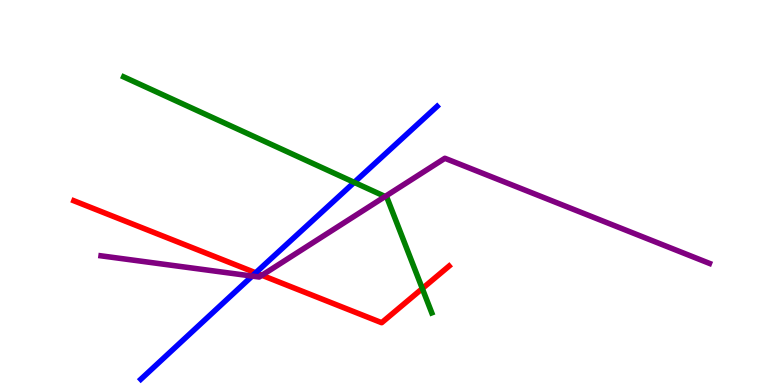[{'lines': ['blue', 'red'], 'intersections': [{'x': 3.3, 'y': 2.91}]}, {'lines': ['green', 'red'], 'intersections': [{'x': 5.45, 'y': 2.51}]}, {'lines': ['purple', 'red'], 'intersections': [{'x': 3.38, 'y': 2.85}]}, {'lines': ['blue', 'green'], 'intersections': [{'x': 4.57, 'y': 5.26}]}, {'lines': ['blue', 'purple'], 'intersections': [{'x': 3.25, 'y': 2.83}]}, {'lines': ['green', 'purple'], 'intersections': [{'x': 4.97, 'y': 4.9}]}]